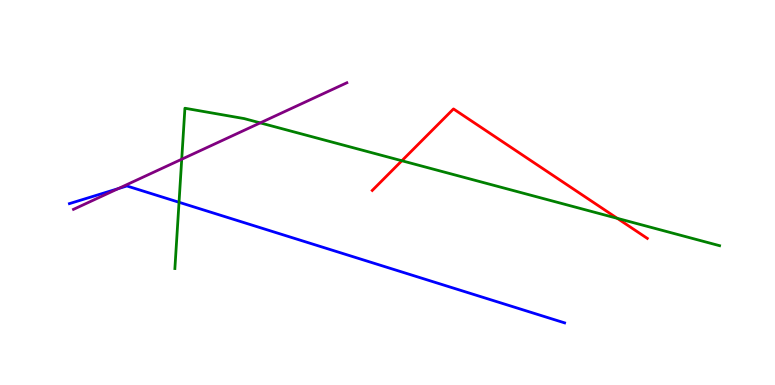[{'lines': ['blue', 'red'], 'intersections': []}, {'lines': ['green', 'red'], 'intersections': [{'x': 5.19, 'y': 5.82}, {'x': 7.97, 'y': 4.33}]}, {'lines': ['purple', 'red'], 'intersections': []}, {'lines': ['blue', 'green'], 'intersections': [{'x': 2.31, 'y': 4.75}]}, {'lines': ['blue', 'purple'], 'intersections': [{'x': 1.53, 'y': 5.1}]}, {'lines': ['green', 'purple'], 'intersections': [{'x': 2.34, 'y': 5.86}, {'x': 3.36, 'y': 6.81}]}]